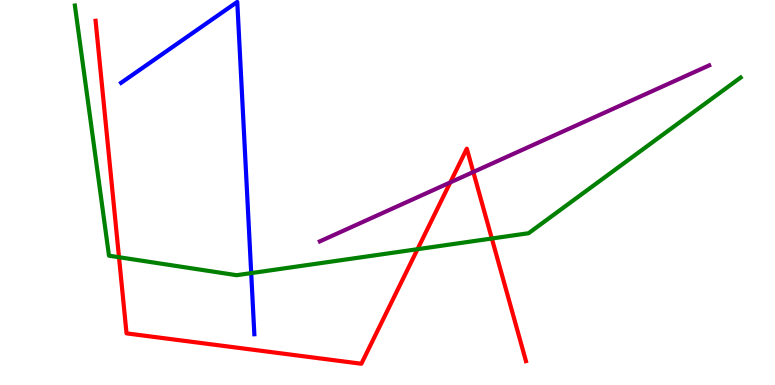[{'lines': ['blue', 'red'], 'intersections': []}, {'lines': ['green', 'red'], 'intersections': [{'x': 1.54, 'y': 3.32}, {'x': 5.39, 'y': 3.53}, {'x': 6.35, 'y': 3.81}]}, {'lines': ['purple', 'red'], 'intersections': [{'x': 5.81, 'y': 5.26}, {'x': 6.11, 'y': 5.53}]}, {'lines': ['blue', 'green'], 'intersections': [{'x': 3.24, 'y': 2.91}]}, {'lines': ['blue', 'purple'], 'intersections': []}, {'lines': ['green', 'purple'], 'intersections': []}]